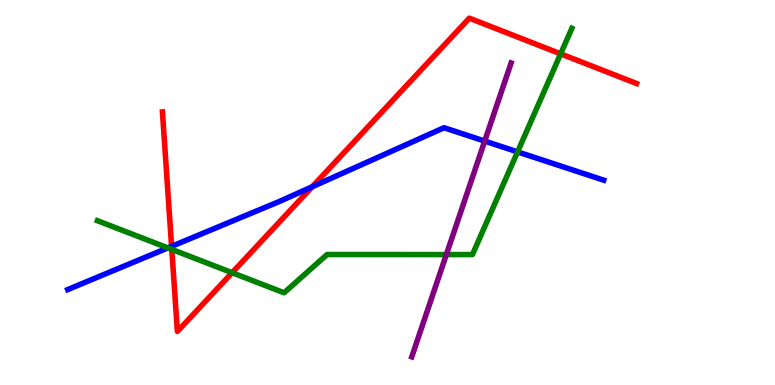[{'lines': ['blue', 'red'], 'intersections': [{'x': 2.21, 'y': 3.6}, {'x': 4.03, 'y': 5.15}]}, {'lines': ['green', 'red'], 'intersections': [{'x': 2.22, 'y': 3.52}, {'x': 3.0, 'y': 2.92}, {'x': 7.23, 'y': 8.6}]}, {'lines': ['purple', 'red'], 'intersections': []}, {'lines': ['blue', 'green'], 'intersections': [{'x': 2.17, 'y': 3.56}, {'x': 6.68, 'y': 6.06}]}, {'lines': ['blue', 'purple'], 'intersections': [{'x': 6.25, 'y': 6.34}]}, {'lines': ['green', 'purple'], 'intersections': [{'x': 5.76, 'y': 3.39}]}]